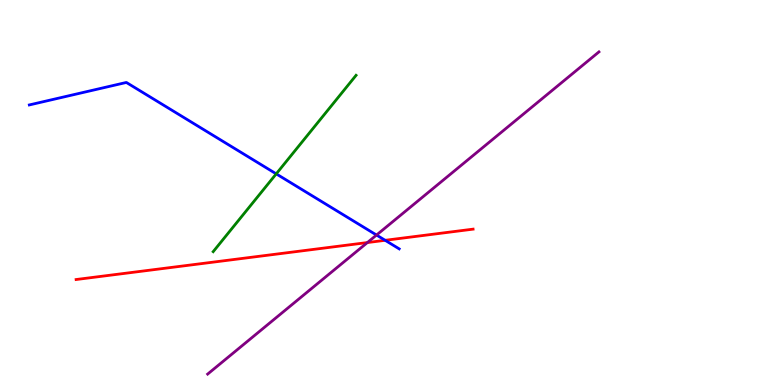[{'lines': ['blue', 'red'], 'intersections': [{'x': 4.97, 'y': 3.76}]}, {'lines': ['green', 'red'], 'intersections': []}, {'lines': ['purple', 'red'], 'intersections': [{'x': 4.74, 'y': 3.7}]}, {'lines': ['blue', 'green'], 'intersections': [{'x': 3.56, 'y': 5.48}]}, {'lines': ['blue', 'purple'], 'intersections': [{'x': 4.86, 'y': 3.9}]}, {'lines': ['green', 'purple'], 'intersections': []}]